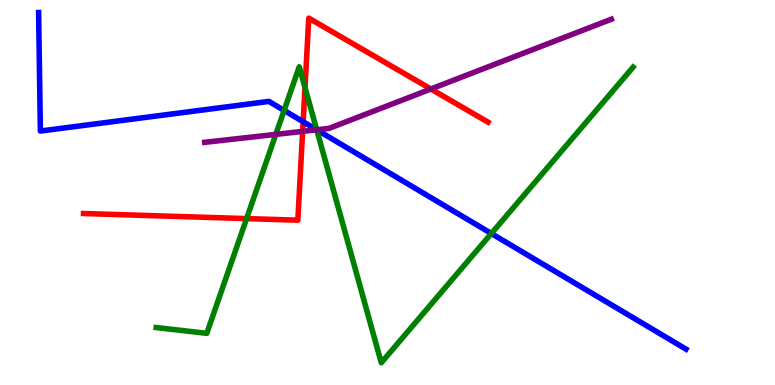[{'lines': ['blue', 'red'], 'intersections': [{'x': 3.91, 'y': 6.84}]}, {'lines': ['green', 'red'], 'intersections': [{'x': 3.18, 'y': 4.32}, {'x': 3.94, 'y': 7.73}]}, {'lines': ['purple', 'red'], 'intersections': [{'x': 3.9, 'y': 6.59}, {'x': 5.56, 'y': 7.69}]}, {'lines': ['blue', 'green'], 'intersections': [{'x': 3.67, 'y': 7.13}, {'x': 4.09, 'y': 6.63}, {'x': 6.34, 'y': 3.93}]}, {'lines': ['blue', 'purple'], 'intersections': [{'x': 4.09, 'y': 6.63}]}, {'lines': ['green', 'purple'], 'intersections': [{'x': 3.56, 'y': 6.51}, {'x': 4.09, 'y': 6.63}]}]